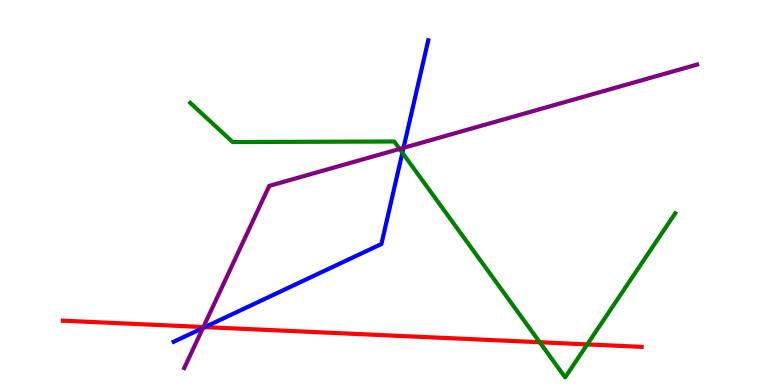[{'lines': ['blue', 'red'], 'intersections': [{'x': 2.64, 'y': 1.5}]}, {'lines': ['green', 'red'], 'intersections': [{'x': 6.96, 'y': 1.11}, {'x': 7.58, 'y': 1.05}]}, {'lines': ['purple', 'red'], 'intersections': [{'x': 2.62, 'y': 1.51}]}, {'lines': ['blue', 'green'], 'intersections': [{'x': 5.19, 'y': 6.03}]}, {'lines': ['blue', 'purple'], 'intersections': [{'x': 2.62, 'y': 1.48}, {'x': 5.21, 'y': 6.16}]}, {'lines': ['green', 'purple'], 'intersections': [{'x': 5.16, 'y': 6.13}]}]